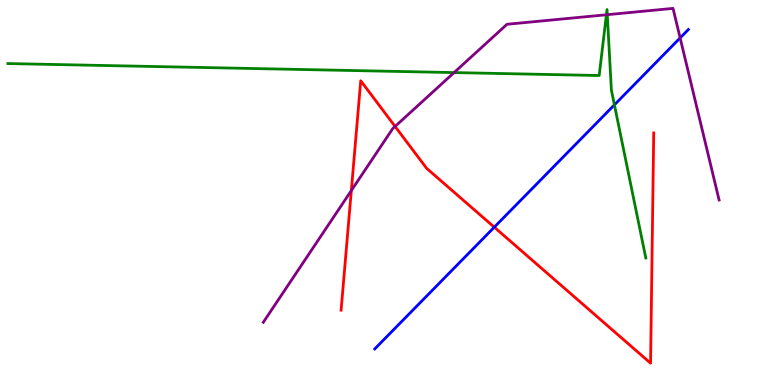[{'lines': ['blue', 'red'], 'intersections': [{'x': 6.38, 'y': 4.1}]}, {'lines': ['green', 'red'], 'intersections': []}, {'lines': ['purple', 'red'], 'intersections': [{'x': 4.53, 'y': 5.05}, {'x': 5.1, 'y': 6.72}]}, {'lines': ['blue', 'green'], 'intersections': [{'x': 7.93, 'y': 7.28}]}, {'lines': ['blue', 'purple'], 'intersections': [{'x': 8.78, 'y': 9.02}]}, {'lines': ['green', 'purple'], 'intersections': [{'x': 5.86, 'y': 8.11}, {'x': 7.82, 'y': 9.62}, {'x': 7.84, 'y': 9.62}]}]